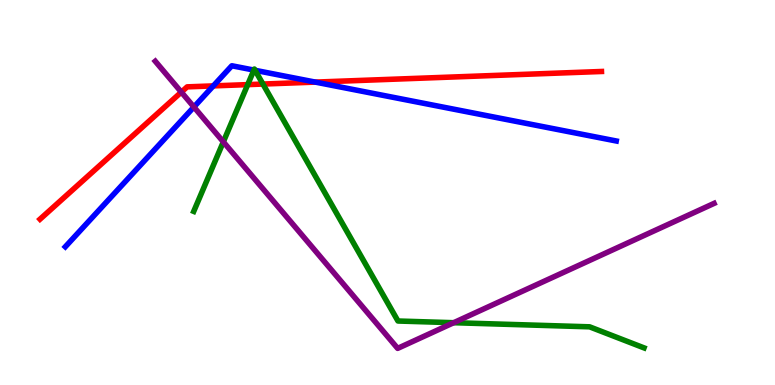[{'lines': ['blue', 'red'], 'intersections': [{'x': 2.75, 'y': 7.77}, {'x': 4.07, 'y': 7.87}]}, {'lines': ['green', 'red'], 'intersections': [{'x': 3.2, 'y': 7.8}, {'x': 3.39, 'y': 7.82}]}, {'lines': ['purple', 'red'], 'intersections': [{'x': 2.34, 'y': 7.61}]}, {'lines': ['blue', 'green'], 'intersections': [{'x': 3.28, 'y': 8.18}, {'x': 3.29, 'y': 8.17}]}, {'lines': ['blue', 'purple'], 'intersections': [{'x': 2.5, 'y': 7.22}]}, {'lines': ['green', 'purple'], 'intersections': [{'x': 2.88, 'y': 6.32}, {'x': 5.85, 'y': 1.62}]}]